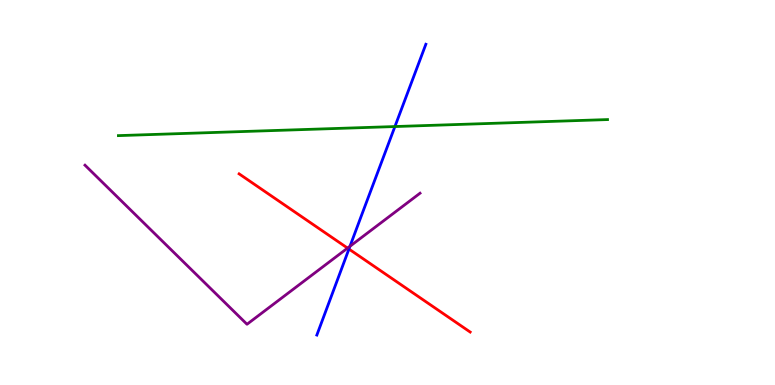[{'lines': ['blue', 'red'], 'intersections': [{'x': 4.5, 'y': 3.53}]}, {'lines': ['green', 'red'], 'intersections': []}, {'lines': ['purple', 'red'], 'intersections': [{'x': 4.48, 'y': 3.56}]}, {'lines': ['blue', 'green'], 'intersections': [{'x': 5.1, 'y': 6.71}]}, {'lines': ['blue', 'purple'], 'intersections': [{'x': 4.52, 'y': 3.6}]}, {'lines': ['green', 'purple'], 'intersections': []}]